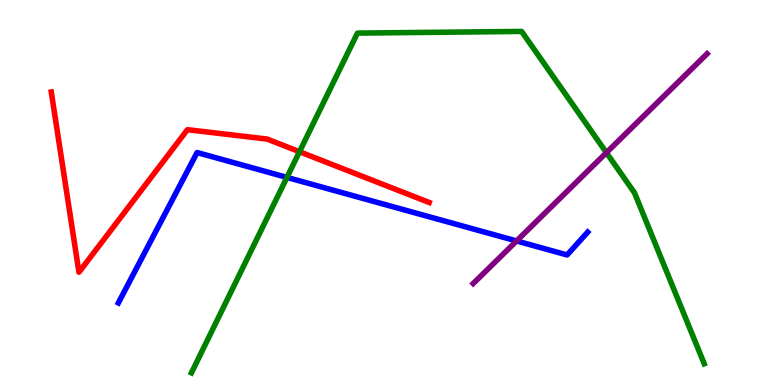[{'lines': ['blue', 'red'], 'intersections': []}, {'lines': ['green', 'red'], 'intersections': [{'x': 3.86, 'y': 6.06}]}, {'lines': ['purple', 'red'], 'intersections': []}, {'lines': ['blue', 'green'], 'intersections': [{'x': 3.7, 'y': 5.39}]}, {'lines': ['blue', 'purple'], 'intersections': [{'x': 6.67, 'y': 3.74}]}, {'lines': ['green', 'purple'], 'intersections': [{'x': 7.82, 'y': 6.03}]}]